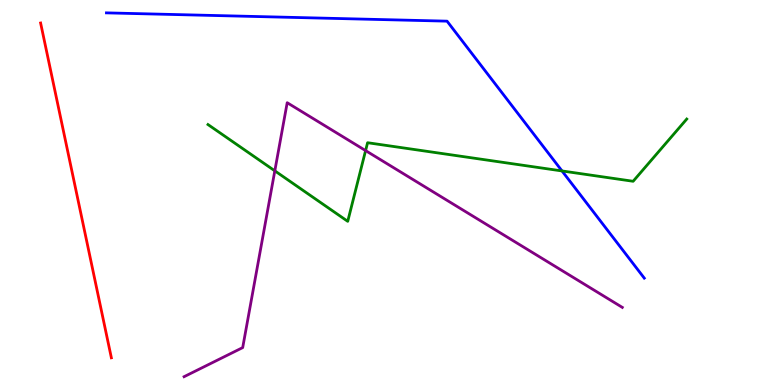[{'lines': ['blue', 'red'], 'intersections': []}, {'lines': ['green', 'red'], 'intersections': []}, {'lines': ['purple', 'red'], 'intersections': []}, {'lines': ['blue', 'green'], 'intersections': [{'x': 7.25, 'y': 5.56}]}, {'lines': ['blue', 'purple'], 'intersections': []}, {'lines': ['green', 'purple'], 'intersections': [{'x': 3.55, 'y': 5.56}, {'x': 4.72, 'y': 6.09}]}]